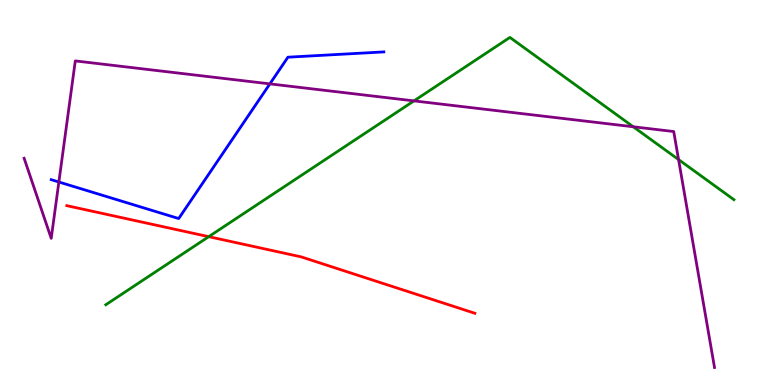[{'lines': ['blue', 'red'], 'intersections': []}, {'lines': ['green', 'red'], 'intersections': [{'x': 2.69, 'y': 3.85}]}, {'lines': ['purple', 'red'], 'intersections': []}, {'lines': ['blue', 'green'], 'intersections': []}, {'lines': ['blue', 'purple'], 'intersections': [{'x': 0.76, 'y': 5.27}, {'x': 3.48, 'y': 7.82}]}, {'lines': ['green', 'purple'], 'intersections': [{'x': 5.34, 'y': 7.38}, {'x': 8.17, 'y': 6.71}, {'x': 8.76, 'y': 5.86}]}]